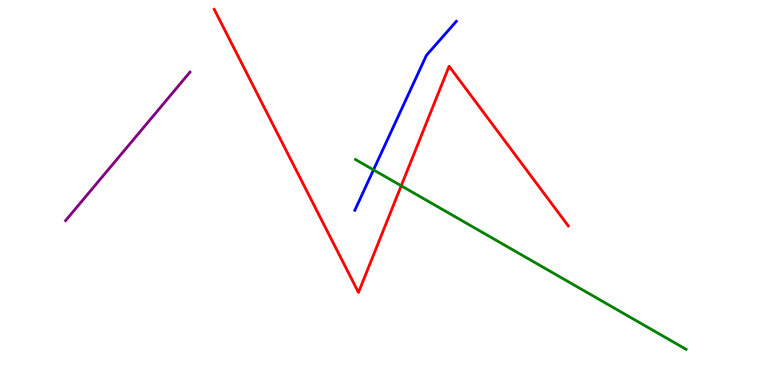[{'lines': ['blue', 'red'], 'intersections': []}, {'lines': ['green', 'red'], 'intersections': [{'x': 5.18, 'y': 5.17}]}, {'lines': ['purple', 'red'], 'intersections': []}, {'lines': ['blue', 'green'], 'intersections': [{'x': 4.82, 'y': 5.59}]}, {'lines': ['blue', 'purple'], 'intersections': []}, {'lines': ['green', 'purple'], 'intersections': []}]